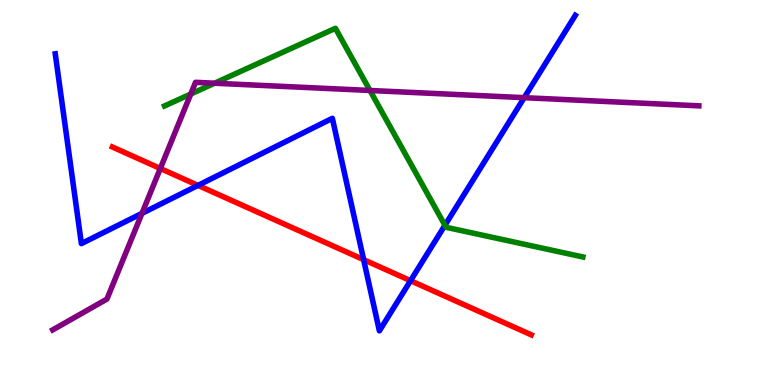[{'lines': ['blue', 'red'], 'intersections': [{'x': 2.55, 'y': 5.18}, {'x': 4.69, 'y': 3.26}, {'x': 5.3, 'y': 2.71}]}, {'lines': ['green', 'red'], 'intersections': []}, {'lines': ['purple', 'red'], 'intersections': [{'x': 2.07, 'y': 5.62}]}, {'lines': ['blue', 'green'], 'intersections': [{'x': 5.74, 'y': 4.15}]}, {'lines': ['blue', 'purple'], 'intersections': [{'x': 1.83, 'y': 4.46}, {'x': 6.76, 'y': 7.46}]}, {'lines': ['green', 'purple'], 'intersections': [{'x': 2.46, 'y': 7.56}, {'x': 2.77, 'y': 7.84}, {'x': 4.77, 'y': 7.65}]}]